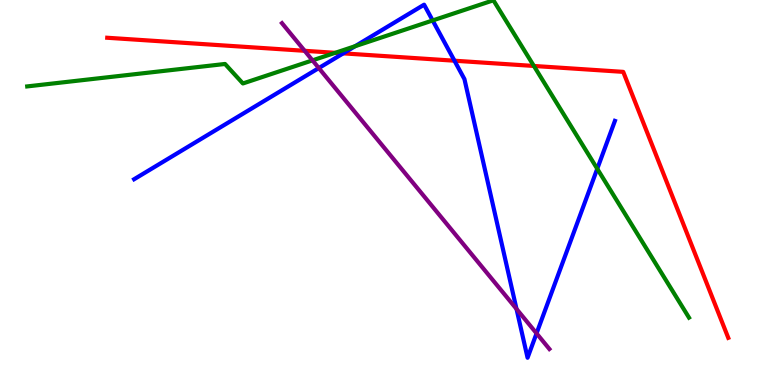[{'lines': ['blue', 'red'], 'intersections': [{'x': 4.43, 'y': 8.61}, {'x': 5.86, 'y': 8.42}]}, {'lines': ['green', 'red'], 'intersections': [{'x': 4.32, 'y': 8.63}, {'x': 6.89, 'y': 8.29}]}, {'lines': ['purple', 'red'], 'intersections': [{'x': 3.93, 'y': 8.68}]}, {'lines': ['blue', 'green'], 'intersections': [{'x': 4.58, 'y': 8.8}, {'x': 5.58, 'y': 9.47}, {'x': 7.71, 'y': 5.62}]}, {'lines': ['blue', 'purple'], 'intersections': [{'x': 4.11, 'y': 8.23}, {'x': 6.66, 'y': 1.98}, {'x': 6.92, 'y': 1.34}]}, {'lines': ['green', 'purple'], 'intersections': [{'x': 4.03, 'y': 8.43}]}]